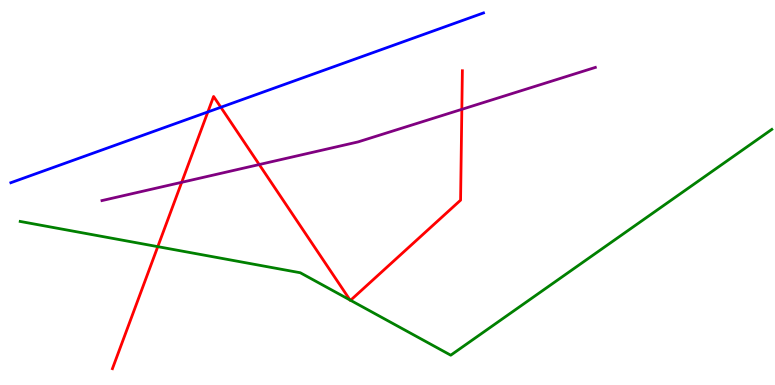[{'lines': ['blue', 'red'], 'intersections': [{'x': 2.68, 'y': 7.09}, {'x': 2.85, 'y': 7.21}]}, {'lines': ['green', 'red'], 'intersections': [{'x': 2.04, 'y': 3.59}, {'x': 4.52, 'y': 2.21}, {'x': 4.52, 'y': 2.2}]}, {'lines': ['purple', 'red'], 'intersections': [{'x': 2.34, 'y': 5.26}, {'x': 3.34, 'y': 5.73}, {'x': 5.96, 'y': 7.16}]}, {'lines': ['blue', 'green'], 'intersections': []}, {'lines': ['blue', 'purple'], 'intersections': []}, {'lines': ['green', 'purple'], 'intersections': []}]